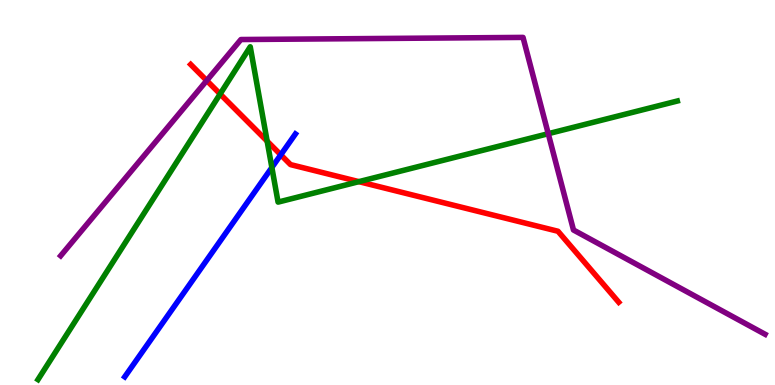[{'lines': ['blue', 'red'], 'intersections': [{'x': 3.62, 'y': 5.98}]}, {'lines': ['green', 'red'], 'intersections': [{'x': 2.84, 'y': 7.56}, {'x': 3.45, 'y': 6.33}, {'x': 4.63, 'y': 5.28}]}, {'lines': ['purple', 'red'], 'intersections': [{'x': 2.67, 'y': 7.91}]}, {'lines': ['blue', 'green'], 'intersections': [{'x': 3.51, 'y': 5.65}]}, {'lines': ['blue', 'purple'], 'intersections': []}, {'lines': ['green', 'purple'], 'intersections': [{'x': 7.07, 'y': 6.53}]}]